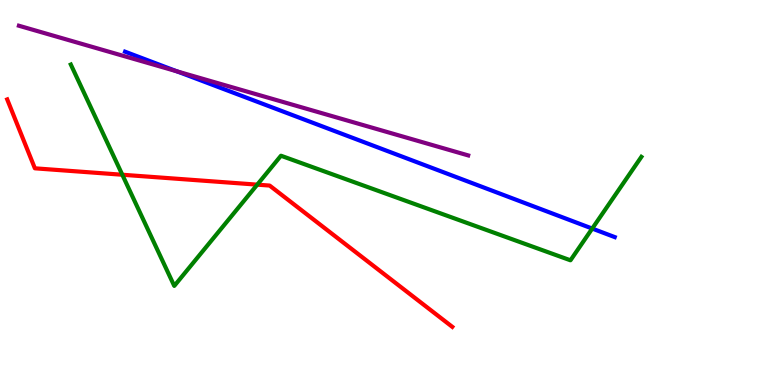[{'lines': ['blue', 'red'], 'intersections': []}, {'lines': ['green', 'red'], 'intersections': [{'x': 1.58, 'y': 5.46}, {'x': 3.32, 'y': 5.2}]}, {'lines': ['purple', 'red'], 'intersections': []}, {'lines': ['blue', 'green'], 'intersections': [{'x': 7.64, 'y': 4.06}]}, {'lines': ['blue', 'purple'], 'intersections': [{'x': 2.28, 'y': 8.15}]}, {'lines': ['green', 'purple'], 'intersections': []}]